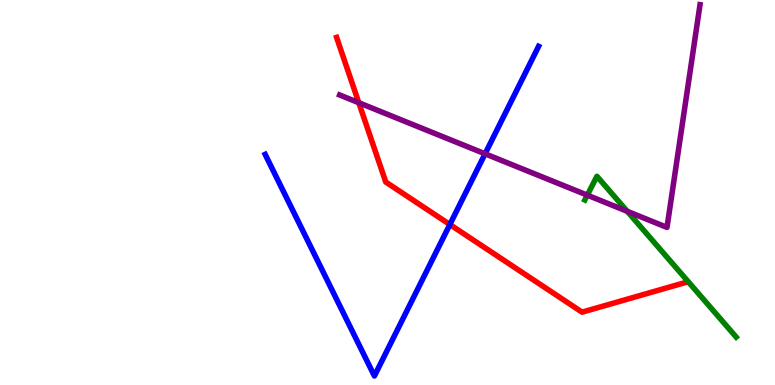[{'lines': ['blue', 'red'], 'intersections': [{'x': 5.8, 'y': 4.17}]}, {'lines': ['green', 'red'], 'intersections': []}, {'lines': ['purple', 'red'], 'intersections': [{'x': 4.63, 'y': 7.33}]}, {'lines': ['blue', 'green'], 'intersections': []}, {'lines': ['blue', 'purple'], 'intersections': [{'x': 6.26, 'y': 6.0}]}, {'lines': ['green', 'purple'], 'intersections': [{'x': 7.58, 'y': 4.93}, {'x': 8.09, 'y': 4.51}]}]